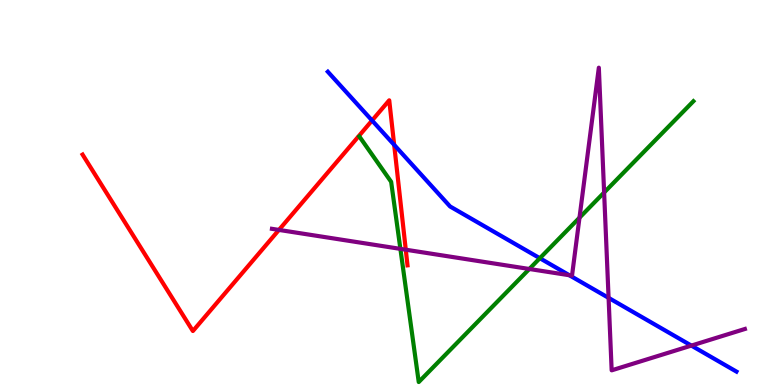[{'lines': ['blue', 'red'], 'intersections': [{'x': 4.8, 'y': 6.87}, {'x': 5.09, 'y': 6.24}]}, {'lines': ['green', 'red'], 'intersections': []}, {'lines': ['purple', 'red'], 'intersections': [{'x': 3.6, 'y': 4.03}, {'x': 5.24, 'y': 3.51}]}, {'lines': ['blue', 'green'], 'intersections': [{'x': 6.97, 'y': 3.29}]}, {'lines': ['blue', 'purple'], 'intersections': [{'x': 7.35, 'y': 2.85}, {'x': 7.85, 'y': 2.26}, {'x': 8.92, 'y': 1.02}]}, {'lines': ['green', 'purple'], 'intersections': [{'x': 5.17, 'y': 3.54}, {'x': 6.83, 'y': 3.01}, {'x': 7.48, 'y': 4.35}, {'x': 7.8, 'y': 5.0}]}]